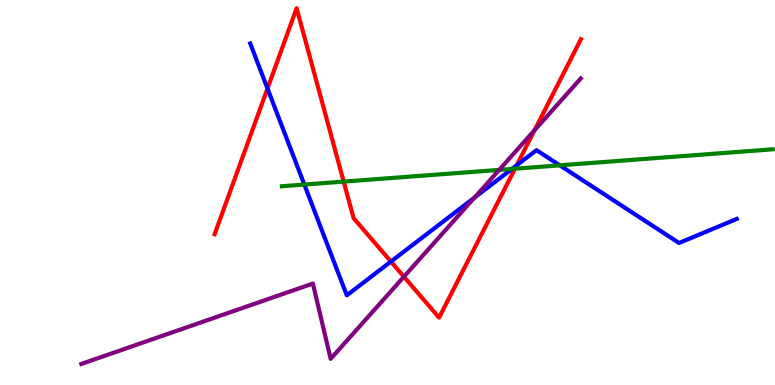[{'lines': ['blue', 'red'], 'intersections': [{'x': 3.45, 'y': 7.7}, {'x': 5.04, 'y': 3.21}, {'x': 6.67, 'y': 5.71}]}, {'lines': ['green', 'red'], 'intersections': [{'x': 4.43, 'y': 5.28}, {'x': 6.64, 'y': 5.62}]}, {'lines': ['purple', 'red'], 'intersections': [{'x': 5.21, 'y': 2.81}, {'x': 6.9, 'y': 6.62}]}, {'lines': ['blue', 'green'], 'intersections': [{'x': 3.93, 'y': 5.21}, {'x': 6.61, 'y': 5.61}, {'x': 7.22, 'y': 5.71}]}, {'lines': ['blue', 'purple'], 'intersections': [{'x': 6.12, 'y': 4.87}]}, {'lines': ['green', 'purple'], 'intersections': [{'x': 6.44, 'y': 5.59}]}]